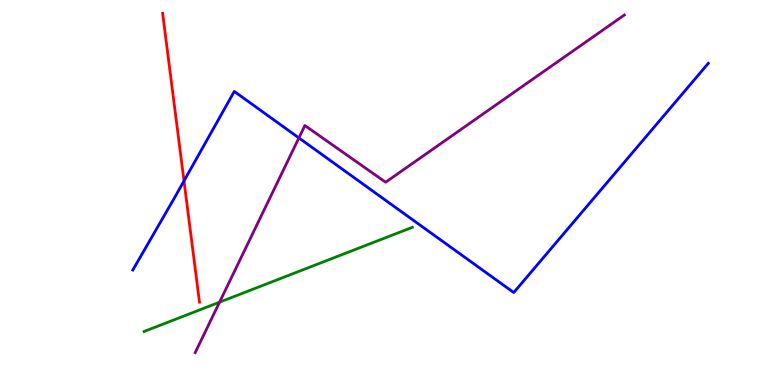[{'lines': ['blue', 'red'], 'intersections': [{'x': 2.37, 'y': 5.3}]}, {'lines': ['green', 'red'], 'intersections': []}, {'lines': ['purple', 'red'], 'intersections': []}, {'lines': ['blue', 'green'], 'intersections': []}, {'lines': ['blue', 'purple'], 'intersections': [{'x': 3.86, 'y': 6.42}]}, {'lines': ['green', 'purple'], 'intersections': [{'x': 2.83, 'y': 2.15}]}]